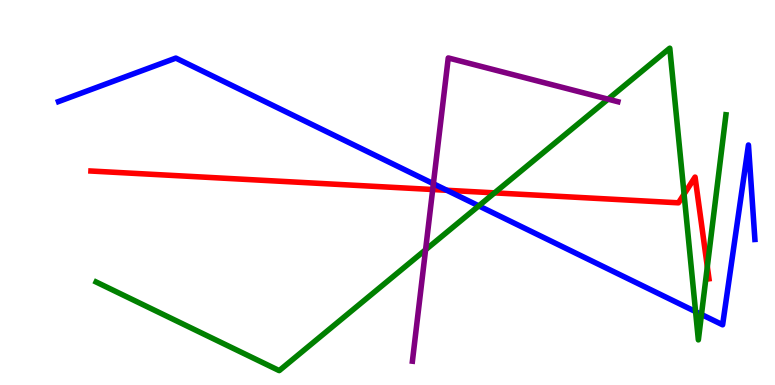[{'lines': ['blue', 'red'], 'intersections': [{'x': 5.77, 'y': 5.06}]}, {'lines': ['green', 'red'], 'intersections': [{'x': 6.38, 'y': 4.99}, {'x': 8.83, 'y': 4.96}, {'x': 9.13, 'y': 3.07}]}, {'lines': ['purple', 'red'], 'intersections': [{'x': 5.58, 'y': 5.08}]}, {'lines': ['blue', 'green'], 'intersections': [{'x': 6.18, 'y': 4.65}, {'x': 8.98, 'y': 1.91}, {'x': 9.05, 'y': 1.83}]}, {'lines': ['blue', 'purple'], 'intersections': [{'x': 5.59, 'y': 5.23}]}, {'lines': ['green', 'purple'], 'intersections': [{'x': 5.49, 'y': 3.51}, {'x': 7.85, 'y': 7.42}]}]